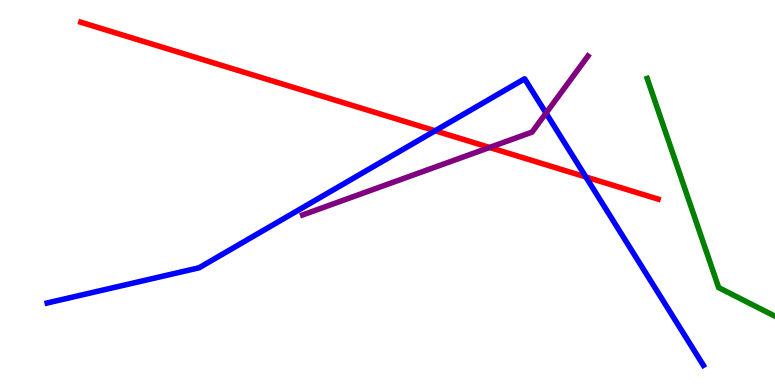[{'lines': ['blue', 'red'], 'intersections': [{'x': 5.61, 'y': 6.6}, {'x': 7.56, 'y': 5.4}]}, {'lines': ['green', 'red'], 'intersections': []}, {'lines': ['purple', 'red'], 'intersections': [{'x': 6.32, 'y': 6.17}]}, {'lines': ['blue', 'green'], 'intersections': []}, {'lines': ['blue', 'purple'], 'intersections': [{'x': 7.05, 'y': 7.06}]}, {'lines': ['green', 'purple'], 'intersections': []}]